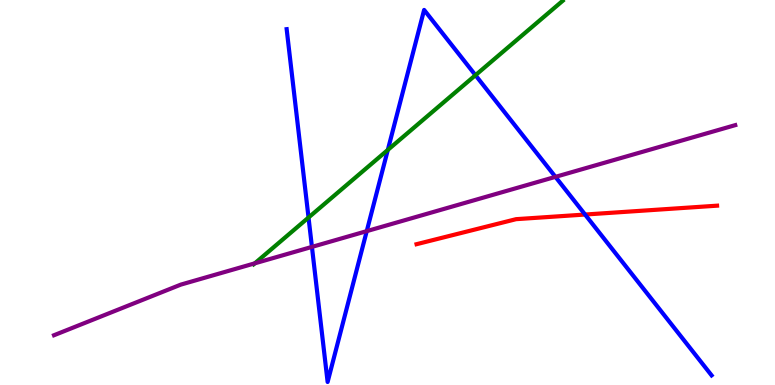[{'lines': ['blue', 'red'], 'intersections': [{'x': 7.55, 'y': 4.43}]}, {'lines': ['green', 'red'], 'intersections': []}, {'lines': ['purple', 'red'], 'intersections': []}, {'lines': ['blue', 'green'], 'intersections': [{'x': 3.98, 'y': 4.35}, {'x': 5.0, 'y': 6.11}, {'x': 6.14, 'y': 8.05}]}, {'lines': ['blue', 'purple'], 'intersections': [{'x': 4.02, 'y': 3.59}, {'x': 4.73, 'y': 4.0}, {'x': 7.17, 'y': 5.41}]}, {'lines': ['green', 'purple'], 'intersections': [{'x': 3.29, 'y': 3.16}]}]